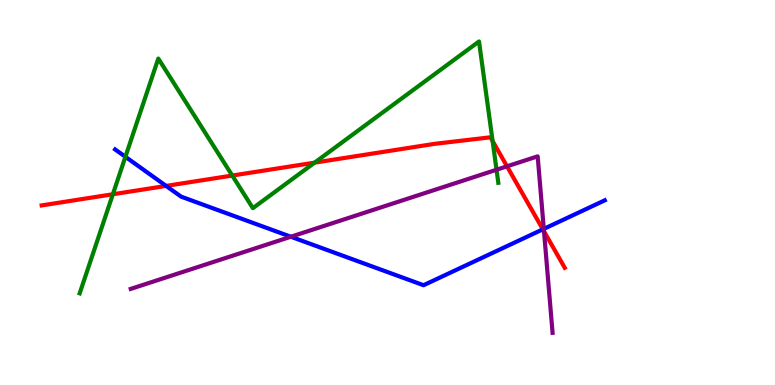[{'lines': ['blue', 'red'], 'intersections': [{'x': 2.14, 'y': 5.17}, {'x': 7.0, 'y': 4.04}]}, {'lines': ['green', 'red'], 'intersections': [{'x': 1.46, 'y': 4.95}, {'x': 3.0, 'y': 5.44}, {'x': 4.06, 'y': 5.78}, {'x': 6.36, 'y': 6.34}]}, {'lines': ['purple', 'red'], 'intersections': [{'x': 6.54, 'y': 5.68}, {'x': 7.02, 'y': 3.99}]}, {'lines': ['blue', 'green'], 'intersections': [{'x': 1.62, 'y': 5.93}]}, {'lines': ['blue', 'purple'], 'intersections': [{'x': 3.75, 'y': 3.85}, {'x': 7.02, 'y': 4.05}]}, {'lines': ['green', 'purple'], 'intersections': [{'x': 6.41, 'y': 5.59}]}]